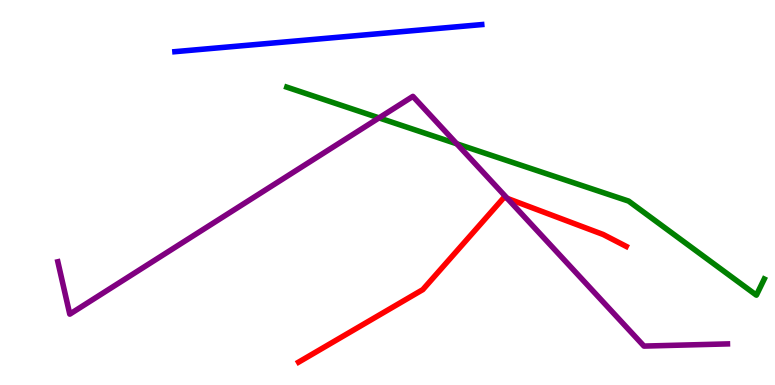[{'lines': ['blue', 'red'], 'intersections': []}, {'lines': ['green', 'red'], 'intersections': []}, {'lines': ['purple', 'red'], 'intersections': [{'x': 6.55, 'y': 4.85}]}, {'lines': ['blue', 'green'], 'intersections': []}, {'lines': ['blue', 'purple'], 'intersections': []}, {'lines': ['green', 'purple'], 'intersections': [{'x': 4.89, 'y': 6.94}, {'x': 5.89, 'y': 6.26}]}]